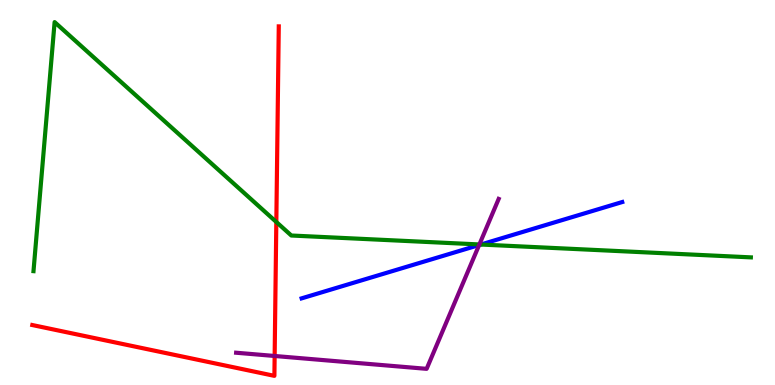[{'lines': ['blue', 'red'], 'intersections': []}, {'lines': ['green', 'red'], 'intersections': [{'x': 3.57, 'y': 4.23}]}, {'lines': ['purple', 'red'], 'intersections': [{'x': 3.54, 'y': 0.754}]}, {'lines': ['blue', 'green'], 'intersections': [{'x': 6.2, 'y': 3.65}]}, {'lines': ['blue', 'purple'], 'intersections': [{'x': 6.18, 'y': 3.64}]}, {'lines': ['green', 'purple'], 'intersections': [{'x': 6.19, 'y': 3.65}]}]